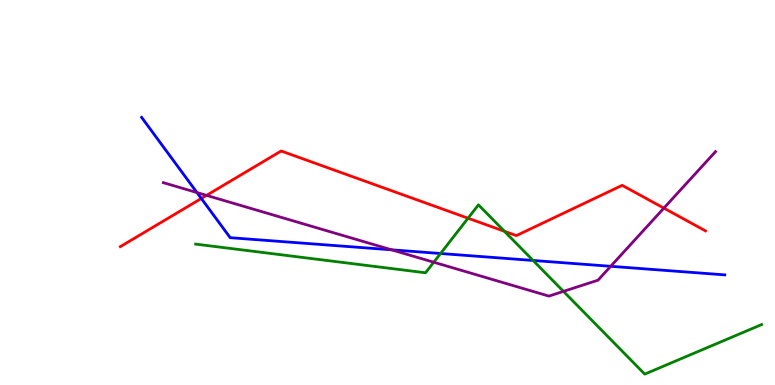[{'lines': ['blue', 'red'], 'intersections': [{'x': 2.6, 'y': 4.84}]}, {'lines': ['green', 'red'], 'intersections': [{'x': 6.04, 'y': 4.33}, {'x': 6.51, 'y': 3.99}]}, {'lines': ['purple', 'red'], 'intersections': [{'x': 2.66, 'y': 4.93}, {'x': 8.57, 'y': 4.59}]}, {'lines': ['blue', 'green'], 'intersections': [{'x': 5.68, 'y': 3.42}, {'x': 6.88, 'y': 3.23}]}, {'lines': ['blue', 'purple'], 'intersections': [{'x': 2.54, 'y': 5.0}, {'x': 5.05, 'y': 3.51}, {'x': 7.88, 'y': 3.08}]}, {'lines': ['green', 'purple'], 'intersections': [{'x': 5.6, 'y': 3.19}, {'x': 7.27, 'y': 2.43}]}]